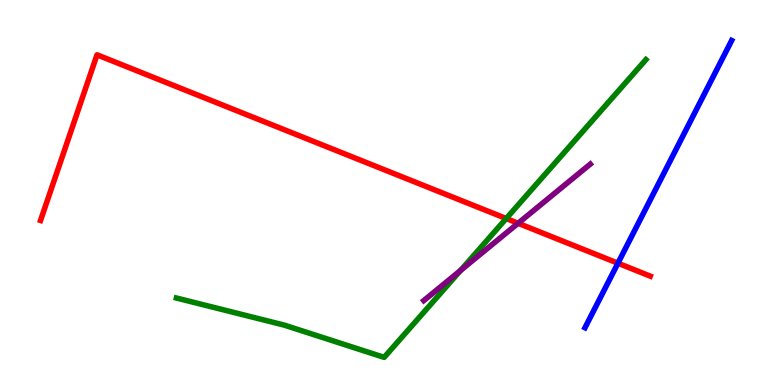[{'lines': ['blue', 'red'], 'intersections': [{'x': 7.97, 'y': 3.16}]}, {'lines': ['green', 'red'], 'intersections': [{'x': 6.53, 'y': 4.32}]}, {'lines': ['purple', 'red'], 'intersections': [{'x': 6.69, 'y': 4.2}]}, {'lines': ['blue', 'green'], 'intersections': []}, {'lines': ['blue', 'purple'], 'intersections': []}, {'lines': ['green', 'purple'], 'intersections': [{'x': 5.94, 'y': 2.98}]}]